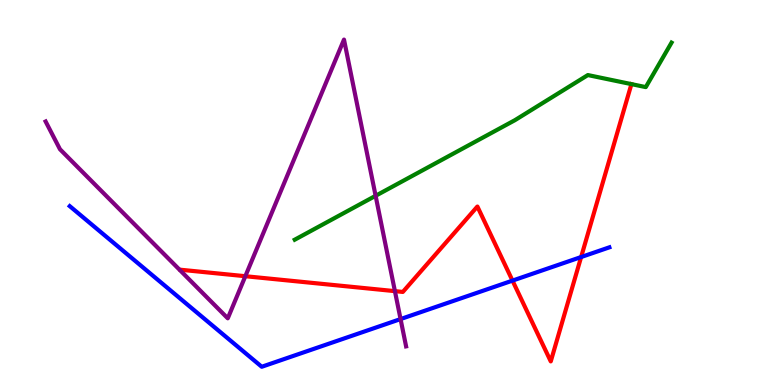[{'lines': ['blue', 'red'], 'intersections': [{'x': 6.61, 'y': 2.71}, {'x': 7.5, 'y': 3.32}]}, {'lines': ['green', 'red'], 'intersections': []}, {'lines': ['purple', 'red'], 'intersections': [{'x': 3.17, 'y': 2.83}, {'x': 5.1, 'y': 2.44}]}, {'lines': ['blue', 'green'], 'intersections': []}, {'lines': ['blue', 'purple'], 'intersections': [{'x': 5.17, 'y': 1.71}]}, {'lines': ['green', 'purple'], 'intersections': [{'x': 4.85, 'y': 4.91}]}]